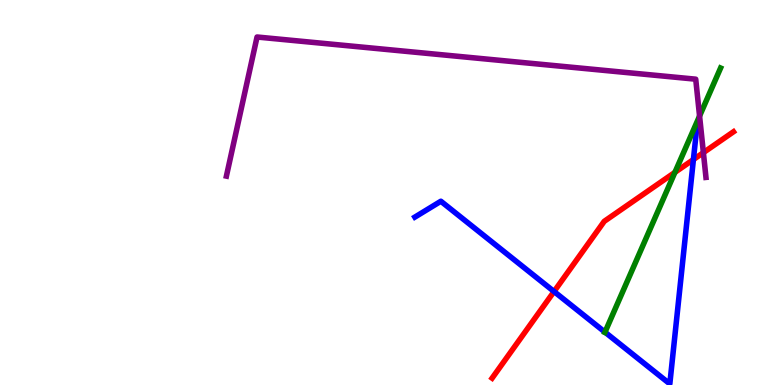[{'lines': ['blue', 'red'], 'intersections': [{'x': 7.15, 'y': 2.43}, {'x': 8.95, 'y': 5.86}]}, {'lines': ['green', 'red'], 'intersections': [{'x': 8.71, 'y': 5.52}]}, {'lines': ['purple', 'red'], 'intersections': [{'x': 9.08, 'y': 6.04}]}, {'lines': ['blue', 'green'], 'intersections': [{'x': 7.81, 'y': 1.37}]}, {'lines': ['blue', 'purple'], 'intersections': []}, {'lines': ['green', 'purple'], 'intersections': [{'x': 9.03, 'y': 6.99}]}]